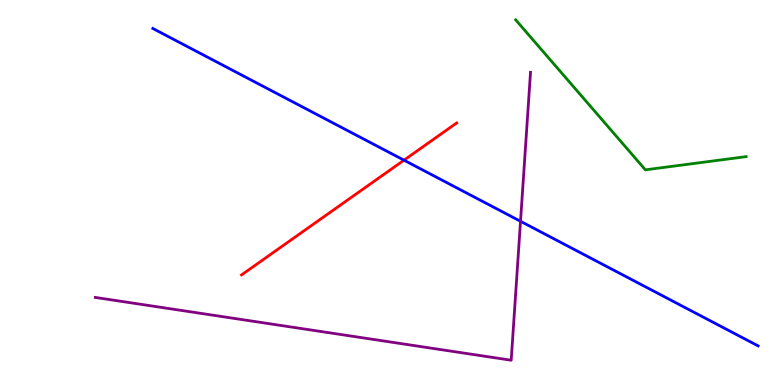[{'lines': ['blue', 'red'], 'intersections': [{'x': 5.21, 'y': 5.84}]}, {'lines': ['green', 'red'], 'intersections': []}, {'lines': ['purple', 'red'], 'intersections': []}, {'lines': ['blue', 'green'], 'intersections': []}, {'lines': ['blue', 'purple'], 'intersections': [{'x': 6.72, 'y': 4.25}]}, {'lines': ['green', 'purple'], 'intersections': []}]